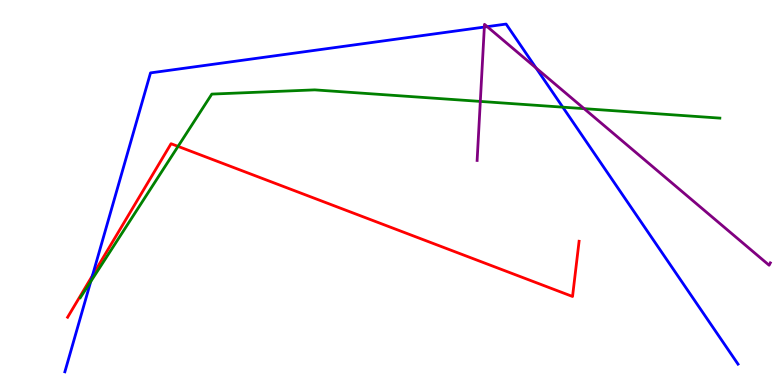[{'lines': ['blue', 'red'], 'intersections': [{'x': 1.19, 'y': 2.84}]}, {'lines': ['green', 'red'], 'intersections': [{'x': 2.3, 'y': 6.2}]}, {'lines': ['purple', 'red'], 'intersections': []}, {'lines': ['blue', 'green'], 'intersections': [{'x': 1.17, 'y': 2.69}, {'x': 7.26, 'y': 7.22}]}, {'lines': ['blue', 'purple'], 'intersections': [{'x': 6.25, 'y': 9.3}, {'x': 6.29, 'y': 9.31}, {'x': 6.92, 'y': 8.23}]}, {'lines': ['green', 'purple'], 'intersections': [{'x': 6.2, 'y': 7.37}, {'x': 7.54, 'y': 7.18}]}]